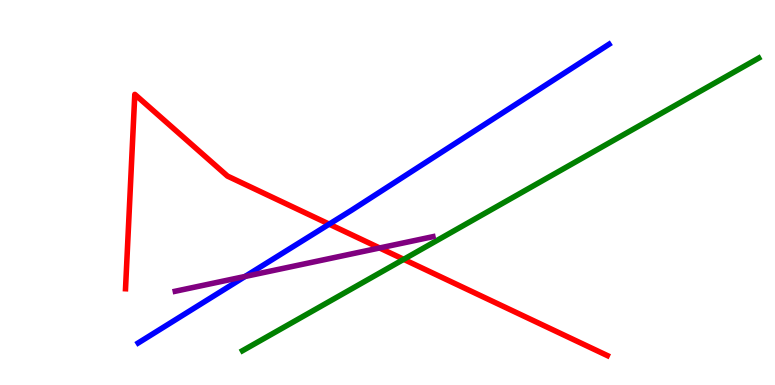[{'lines': ['blue', 'red'], 'intersections': [{'x': 4.25, 'y': 4.18}]}, {'lines': ['green', 'red'], 'intersections': [{'x': 5.21, 'y': 3.26}]}, {'lines': ['purple', 'red'], 'intersections': [{'x': 4.9, 'y': 3.56}]}, {'lines': ['blue', 'green'], 'intersections': []}, {'lines': ['blue', 'purple'], 'intersections': [{'x': 3.16, 'y': 2.82}]}, {'lines': ['green', 'purple'], 'intersections': []}]